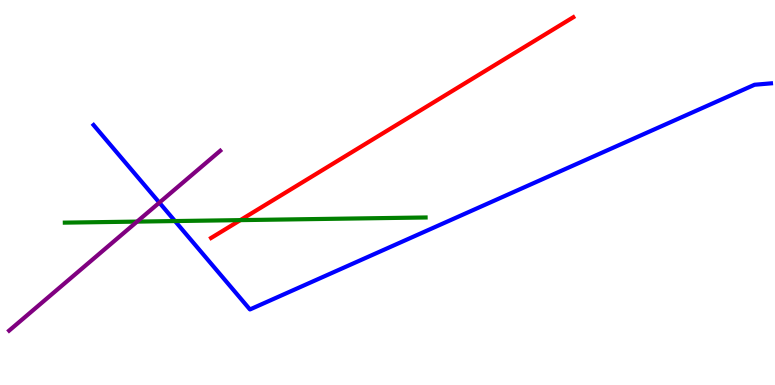[{'lines': ['blue', 'red'], 'intersections': []}, {'lines': ['green', 'red'], 'intersections': [{'x': 3.1, 'y': 4.28}]}, {'lines': ['purple', 'red'], 'intersections': []}, {'lines': ['blue', 'green'], 'intersections': [{'x': 2.26, 'y': 4.26}]}, {'lines': ['blue', 'purple'], 'intersections': [{'x': 2.06, 'y': 4.74}]}, {'lines': ['green', 'purple'], 'intersections': [{'x': 1.77, 'y': 4.24}]}]